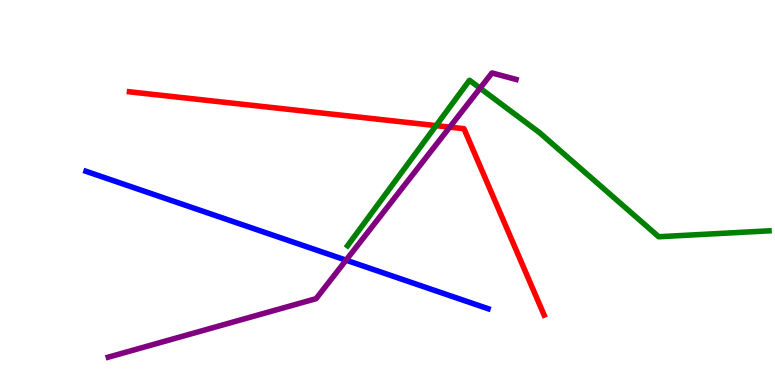[{'lines': ['blue', 'red'], 'intersections': []}, {'lines': ['green', 'red'], 'intersections': [{'x': 5.63, 'y': 6.74}]}, {'lines': ['purple', 'red'], 'intersections': [{'x': 5.8, 'y': 6.7}]}, {'lines': ['blue', 'green'], 'intersections': []}, {'lines': ['blue', 'purple'], 'intersections': [{'x': 4.47, 'y': 3.24}]}, {'lines': ['green', 'purple'], 'intersections': [{'x': 6.19, 'y': 7.71}]}]